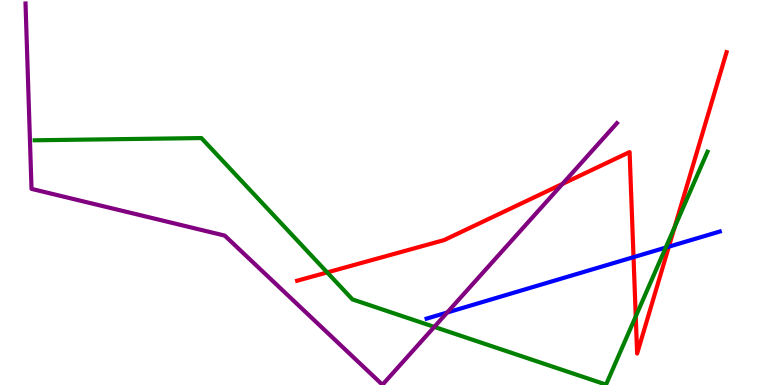[{'lines': ['blue', 'red'], 'intersections': [{'x': 8.17, 'y': 3.32}, {'x': 8.63, 'y': 3.59}]}, {'lines': ['green', 'red'], 'intersections': [{'x': 4.22, 'y': 2.92}, {'x': 8.2, 'y': 1.78}, {'x': 8.71, 'y': 4.1}]}, {'lines': ['purple', 'red'], 'intersections': [{'x': 7.26, 'y': 5.22}]}, {'lines': ['blue', 'green'], 'intersections': [{'x': 8.59, 'y': 3.57}]}, {'lines': ['blue', 'purple'], 'intersections': [{'x': 5.77, 'y': 1.88}]}, {'lines': ['green', 'purple'], 'intersections': [{'x': 5.6, 'y': 1.51}]}]